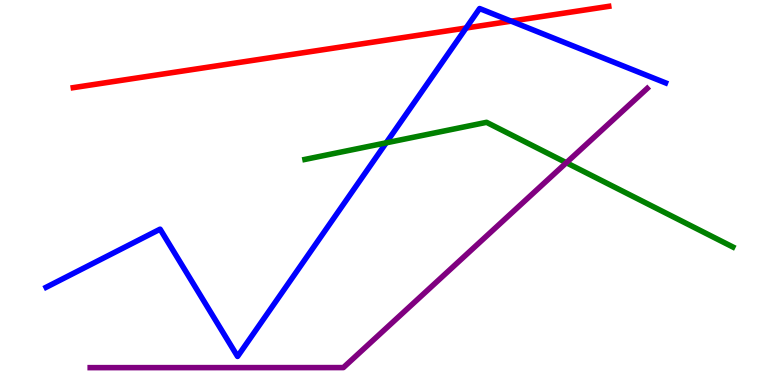[{'lines': ['blue', 'red'], 'intersections': [{'x': 6.01, 'y': 9.27}, {'x': 6.6, 'y': 9.45}]}, {'lines': ['green', 'red'], 'intersections': []}, {'lines': ['purple', 'red'], 'intersections': []}, {'lines': ['blue', 'green'], 'intersections': [{'x': 4.98, 'y': 6.29}]}, {'lines': ['blue', 'purple'], 'intersections': []}, {'lines': ['green', 'purple'], 'intersections': [{'x': 7.31, 'y': 5.77}]}]